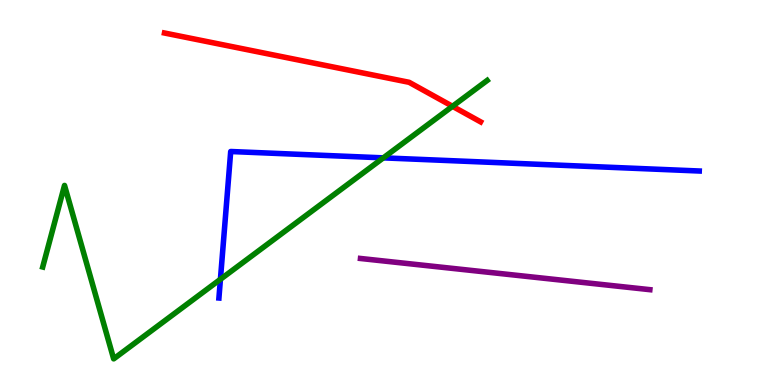[{'lines': ['blue', 'red'], 'intersections': []}, {'lines': ['green', 'red'], 'intersections': [{'x': 5.84, 'y': 7.24}]}, {'lines': ['purple', 'red'], 'intersections': []}, {'lines': ['blue', 'green'], 'intersections': [{'x': 2.84, 'y': 2.75}, {'x': 4.95, 'y': 5.9}]}, {'lines': ['blue', 'purple'], 'intersections': []}, {'lines': ['green', 'purple'], 'intersections': []}]